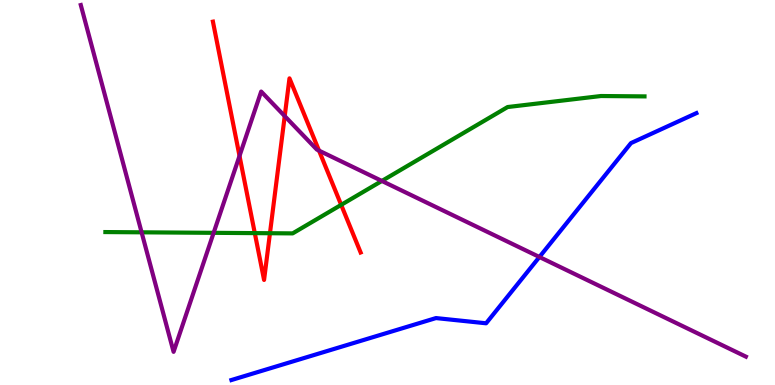[{'lines': ['blue', 'red'], 'intersections': []}, {'lines': ['green', 'red'], 'intersections': [{'x': 3.29, 'y': 3.95}, {'x': 3.48, 'y': 3.94}, {'x': 4.4, 'y': 4.68}]}, {'lines': ['purple', 'red'], 'intersections': [{'x': 3.09, 'y': 5.95}, {'x': 3.67, 'y': 6.98}, {'x': 4.12, 'y': 6.09}]}, {'lines': ['blue', 'green'], 'intersections': []}, {'lines': ['blue', 'purple'], 'intersections': [{'x': 6.96, 'y': 3.32}]}, {'lines': ['green', 'purple'], 'intersections': [{'x': 1.83, 'y': 3.97}, {'x': 2.76, 'y': 3.95}, {'x': 4.93, 'y': 5.3}]}]